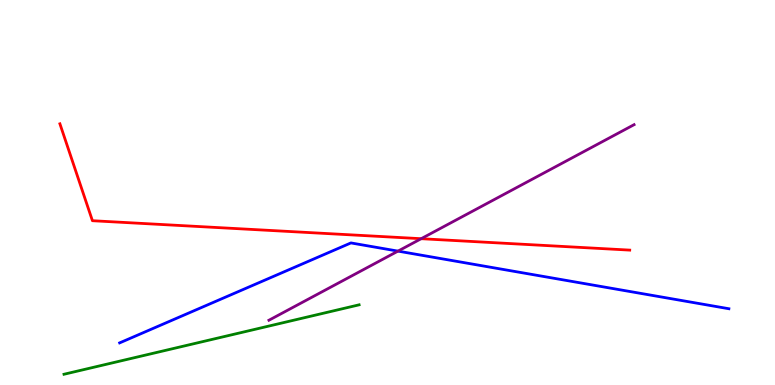[{'lines': ['blue', 'red'], 'intersections': []}, {'lines': ['green', 'red'], 'intersections': []}, {'lines': ['purple', 'red'], 'intersections': [{'x': 5.43, 'y': 3.8}]}, {'lines': ['blue', 'green'], 'intersections': []}, {'lines': ['blue', 'purple'], 'intersections': [{'x': 5.14, 'y': 3.48}]}, {'lines': ['green', 'purple'], 'intersections': []}]